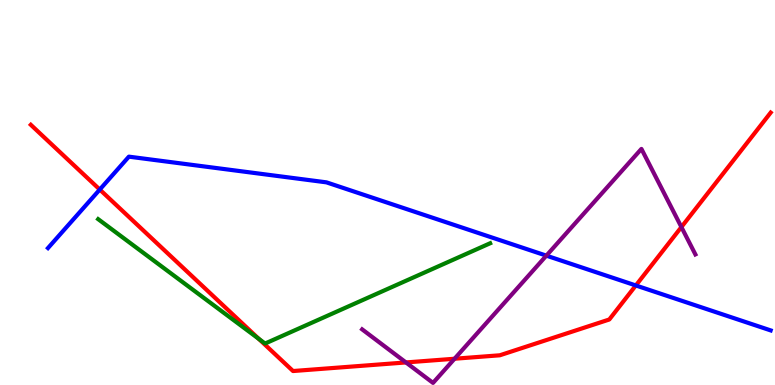[{'lines': ['blue', 'red'], 'intersections': [{'x': 1.29, 'y': 5.08}, {'x': 8.2, 'y': 2.59}]}, {'lines': ['green', 'red'], 'intersections': [{'x': 3.34, 'y': 1.2}]}, {'lines': ['purple', 'red'], 'intersections': [{'x': 5.24, 'y': 0.586}, {'x': 5.87, 'y': 0.682}, {'x': 8.79, 'y': 4.1}]}, {'lines': ['blue', 'green'], 'intersections': []}, {'lines': ['blue', 'purple'], 'intersections': [{'x': 7.05, 'y': 3.36}]}, {'lines': ['green', 'purple'], 'intersections': []}]